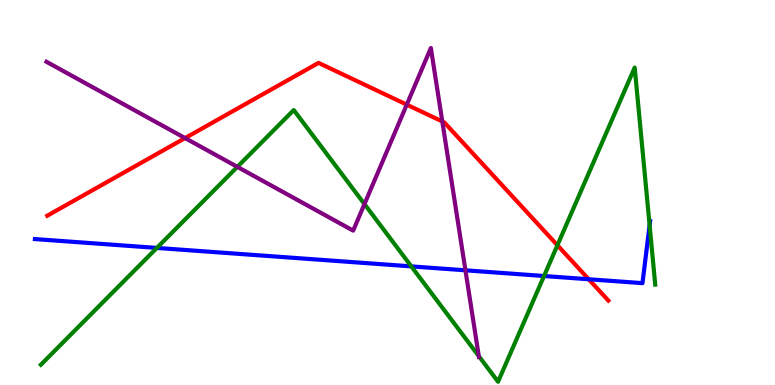[{'lines': ['blue', 'red'], 'intersections': [{'x': 7.6, 'y': 2.75}]}, {'lines': ['green', 'red'], 'intersections': [{'x': 7.19, 'y': 3.63}]}, {'lines': ['purple', 'red'], 'intersections': [{'x': 2.39, 'y': 6.41}, {'x': 5.25, 'y': 7.28}, {'x': 5.71, 'y': 6.84}]}, {'lines': ['blue', 'green'], 'intersections': [{'x': 2.02, 'y': 3.56}, {'x': 5.31, 'y': 3.08}, {'x': 7.02, 'y': 2.83}, {'x': 8.38, 'y': 4.15}]}, {'lines': ['blue', 'purple'], 'intersections': [{'x': 6.01, 'y': 2.98}]}, {'lines': ['green', 'purple'], 'intersections': [{'x': 3.06, 'y': 5.67}, {'x': 4.7, 'y': 4.7}, {'x': 6.18, 'y': 0.751}]}]